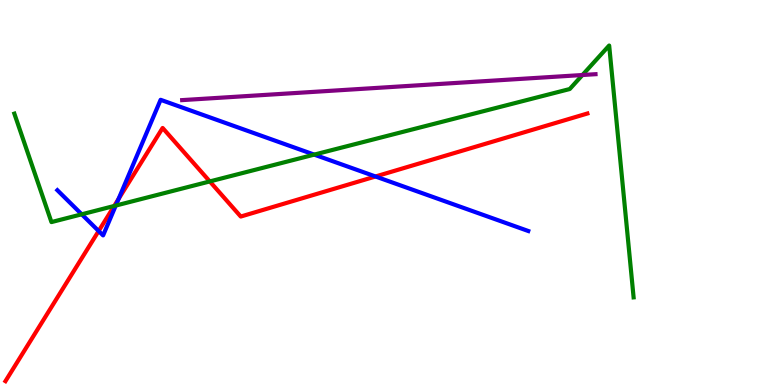[{'lines': ['blue', 'red'], 'intersections': [{'x': 1.27, 'y': 4.0}, {'x': 1.53, 'y': 4.83}, {'x': 4.85, 'y': 5.42}]}, {'lines': ['green', 'red'], 'intersections': [{'x': 1.47, 'y': 4.65}, {'x': 2.71, 'y': 5.29}]}, {'lines': ['purple', 'red'], 'intersections': []}, {'lines': ['blue', 'green'], 'intersections': [{'x': 1.05, 'y': 4.43}, {'x': 1.49, 'y': 4.66}, {'x': 4.05, 'y': 5.98}]}, {'lines': ['blue', 'purple'], 'intersections': []}, {'lines': ['green', 'purple'], 'intersections': [{'x': 7.52, 'y': 8.05}]}]